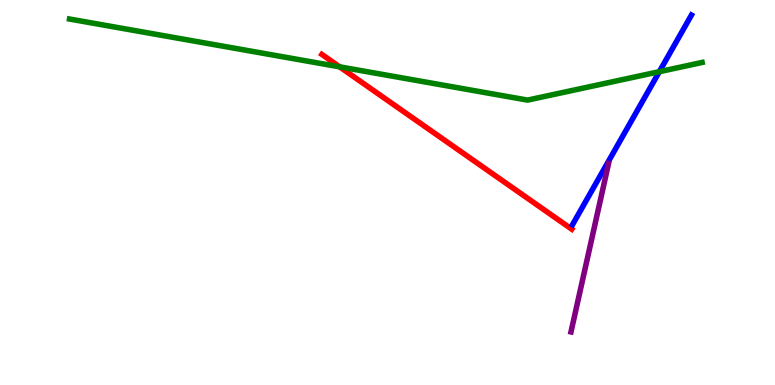[{'lines': ['blue', 'red'], 'intersections': []}, {'lines': ['green', 'red'], 'intersections': [{'x': 4.38, 'y': 8.26}]}, {'lines': ['purple', 'red'], 'intersections': []}, {'lines': ['blue', 'green'], 'intersections': [{'x': 8.51, 'y': 8.14}]}, {'lines': ['blue', 'purple'], 'intersections': []}, {'lines': ['green', 'purple'], 'intersections': []}]